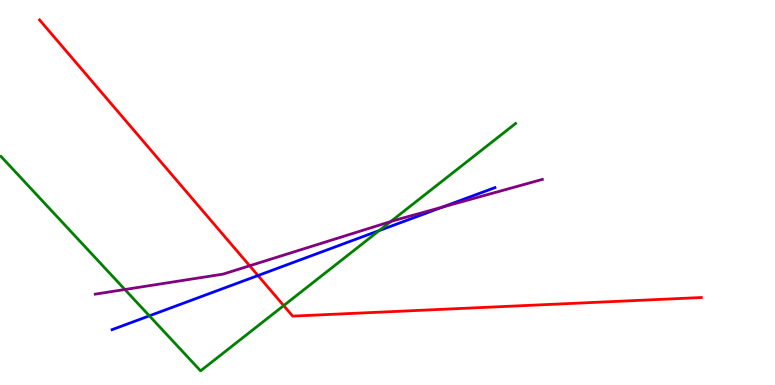[{'lines': ['blue', 'red'], 'intersections': [{'x': 3.33, 'y': 2.84}]}, {'lines': ['green', 'red'], 'intersections': [{'x': 3.66, 'y': 2.06}]}, {'lines': ['purple', 'red'], 'intersections': [{'x': 3.22, 'y': 3.1}]}, {'lines': ['blue', 'green'], 'intersections': [{'x': 1.93, 'y': 1.8}, {'x': 4.89, 'y': 4.01}]}, {'lines': ['blue', 'purple'], 'intersections': [{'x': 5.71, 'y': 4.62}]}, {'lines': ['green', 'purple'], 'intersections': [{'x': 1.61, 'y': 2.48}, {'x': 5.04, 'y': 4.24}]}]